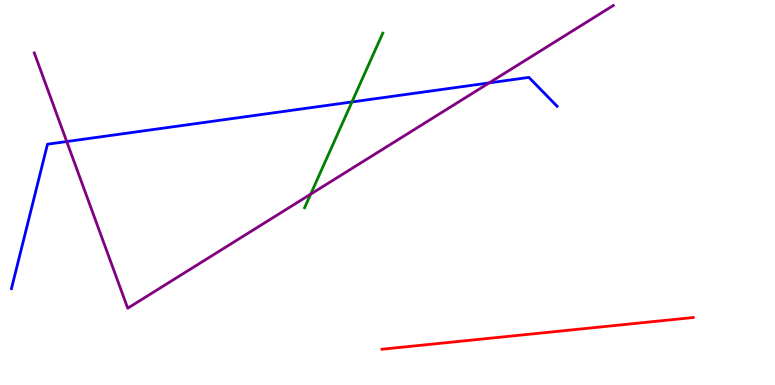[{'lines': ['blue', 'red'], 'intersections': []}, {'lines': ['green', 'red'], 'intersections': []}, {'lines': ['purple', 'red'], 'intersections': []}, {'lines': ['blue', 'green'], 'intersections': [{'x': 4.54, 'y': 7.35}]}, {'lines': ['blue', 'purple'], 'intersections': [{'x': 0.861, 'y': 6.32}, {'x': 6.31, 'y': 7.85}]}, {'lines': ['green', 'purple'], 'intersections': [{'x': 4.01, 'y': 4.96}]}]